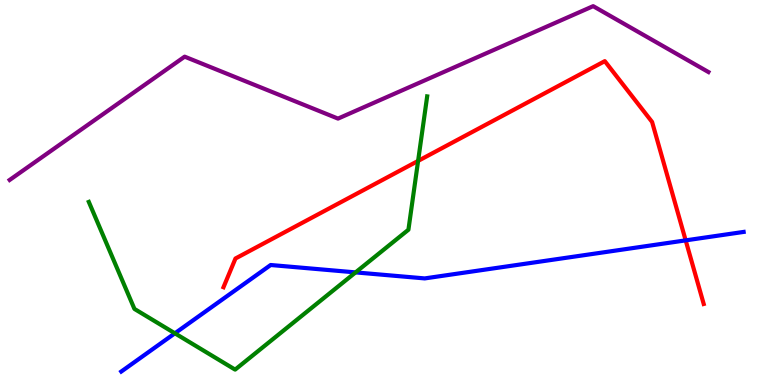[{'lines': ['blue', 'red'], 'intersections': [{'x': 8.85, 'y': 3.76}]}, {'lines': ['green', 'red'], 'intersections': [{'x': 5.39, 'y': 5.82}]}, {'lines': ['purple', 'red'], 'intersections': []}, {'lines': ['blue', 'green'], 'intersections': [{'x': 2.26, 'y': 1.34}, {'x': 4.59, 'y': 2.92}]}, {'lines': ['blue', 'purple'], 'intersections': []}, {'lines': ['green', 'purple'], 'intersections': []}]